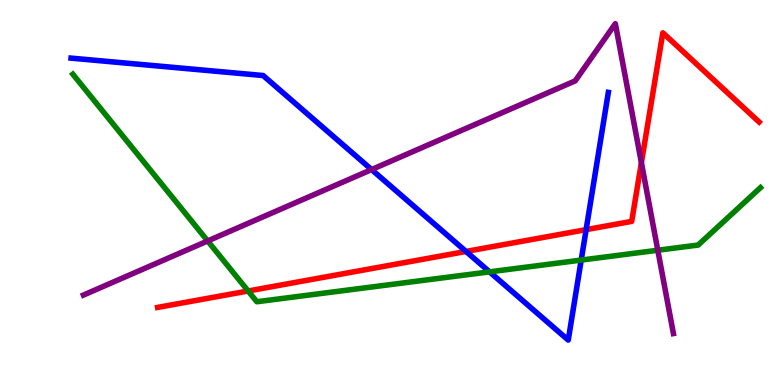[{'lines': ['blue', 'red'], 'intersections': [{'x': 6.01, 'y': 3.47}, {'x': 7.56, 'y': 4.04}]}, {'lines': ['green', 'red'], 'intersections': [{'x': 3.2, 'y': 2.44}]}, {'lines': ['purple', 'red'], 'intersections': [{'x': 8.28, 'y': 5.77}]}, {'lines': ['blue', 'green'], 'intersections': [{'x': 6.32, 'y': 2.94}, {'x': 7.5, 'y': 3.24}]}, {'lines': ['blue', 'purple'], 'intersections': [{'x': 4.79, 'y': 5.6}]}, {'lines': ['green', 'purple'], 'intersections': [{'x': 2.68, 'y': 3.74}, {'x': 8.49, 'y': 3.5}]}]